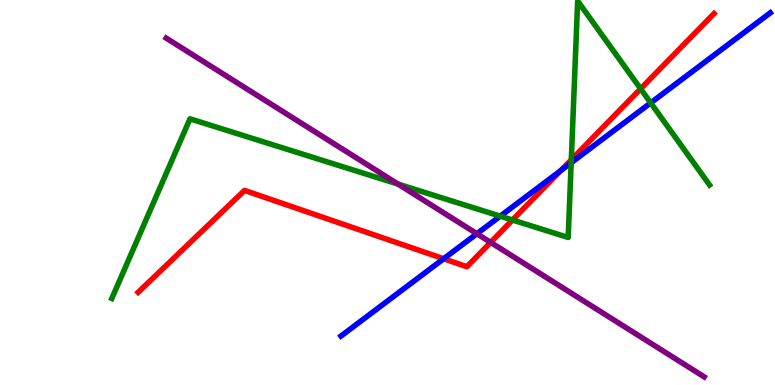[{'lines': ['blue', 'red'], 'intersections': [{'x': 5.72, 'y': 3.28}, {'x': 7.23, 'y': 5.57}]}, {'lines': ['green', 'red'], 'intersections': [{'x': 6.61, 'y': 4.29}, {'x': 7.37, 'y': 5.85}, {'x': 8.27, 'y': 7.69}]}, {'lines': ['purple', 'red'], 'intersections': [{'x': 6.33, 'y': 3.7}]}, {'lines': ['blue', 'green'], 'intersections': [{'x': 6.45, 'y': 4.39}, {'x': 7.37, 'y': 5.77}, {'x': 8.4, 'y': 7.33}]}, {'lines': ['blue', 'purple'], 'intersections': [{'x': 6.15, 'y': 3.93}]}, {'lines': ['green', 'purple'], 'intersections': [{'x': 5.14, 'y': 5.22}]}]